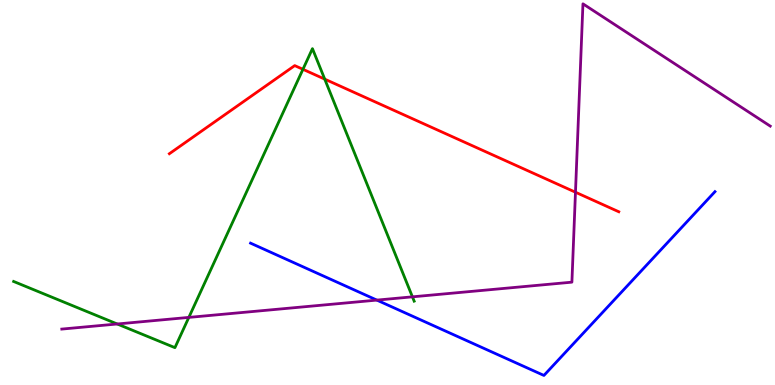[{'lines': ['blue', 'red'], 'intersections': []}, {'lines': ['green', 'red'], 'intersections': [{'x': 3.91, 'y': 8.2}, {'x': 4.19, 'y': 7.94}]}, {'lines': ['purple', 'red'], 'intersections': [{'x': 7.43, 'y': 5.01}]}, {'lines': ['blue', 'green'], 'intersections': []}, {'lines': ['blue', 'purple'], 'intersections': [{'x': 4.86, 'y': 2.21}]}, {'lines': ['green', 'purple'], 'intersections': [{'x': 1.51, 'y': 1.58}, {'x': 2.44, 'y': 1.76}, {'x': 5.32, 'y': 2.29}]}]